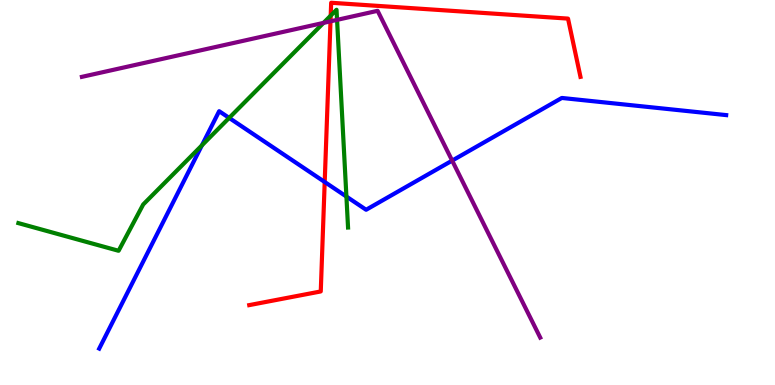[{'lines': ['blue', 'red'], 'intersections': [{'x': 4.19, 'y': 5.27}]}, {'lines': ['green', 'red'], 'intersections': [{'x': 4.27, 'y': 9.59}]}, {'lines': ['purple', 'red'], 'intersections': [{'x': 4.26, 'y': 9.45}]}, {'lines': ['blue', 'green'], 'intersections': [{'x': 2.6, 'y': 6.22}, {'x': 2.96, 'y': 6.94}, {'x': 4.47, 'y': 4.89}]}, {'lines': ['blue', 'purple'], 'intersections': [{'x': 5.83, 'y': 5.83}]}, {'lines': ['green', 'purple'], 'intersections': [{'x': 4.17, 'y': 9.41}, {'x': 4.35, 'y': 9.48}]}]